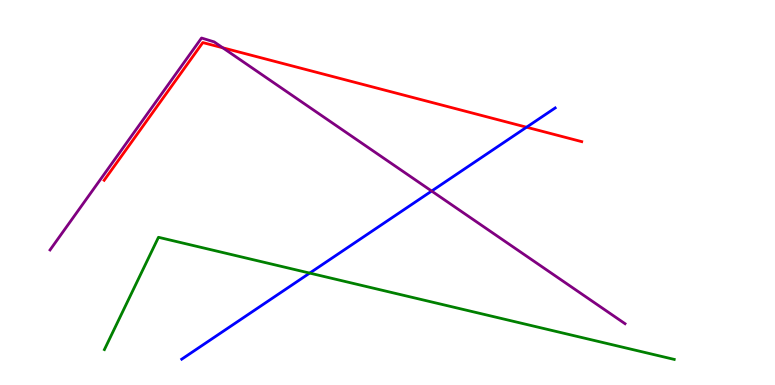[{'lines': ['blue', 'red'], 'intersections': [{'x': 6.79, 'y': 6.7}]}, {'lines': ['green', 'red'], 'intersections': []}, {'lines': ['purple', 'red'], 'intersections': [{'x': 2.87, 'y': 8.76}]}, {'lines': ['blue', 'green'], 'intersections': [{'x': 4.0, 'y': 2.91}]}, {'lines': ['blue', 'purple'], 'intersections': [{'x': 5.57, 'y': 5.04}]}, {'lines': ['green', 'purple'], 'intersections': []}]